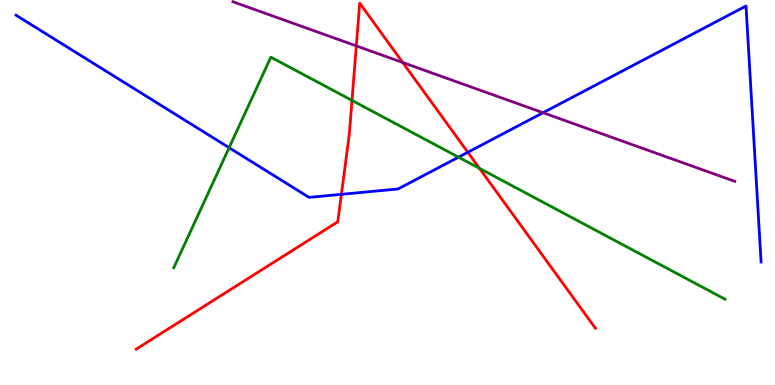[{'lines': ['blue', 'red'], 'intersections': [{'x': 4.41, 'y': 4.95}, {'x': 6.04, 'y': 6.04}]}, {'lines': ['green', 'red'], 'intersections': [{'x': 4.54, 'y': 7.39}, {'x': 6.19, 'y': 5.63}]}, {'lines': ['purple', 'red'], 'intersections': [{'x': 4.6, 'y': 8.81}, {'x': 5.2, 'y': 8.38}]}, {'lines': ['blue', 'green'], 'intersections': [{'x': 2.96, 'y': 6.16}, {'x': 5.92, 'y': 5.92}]}, {'lines': ['blue', 'purple'], 'intersections': [{'x': 7.01, 'y': 7.07}]}, {'lines': ['green', 'purple'], 'intersections': []}]